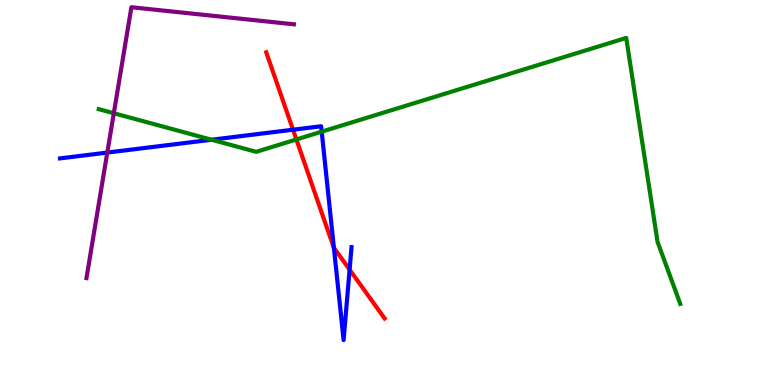[{'lines': ['blue', 'red'], 'intersections': [{'x': 3.78, 'y': 6.63}, {'x': 4.31, 'y': 3.56}, {'x': 4.51, 'y': 3.0}]}, {'lines': ['green', 'red'], 'intersections': [{'x': 3.82, 'y': 6.38}]}, {'lines': ['purple', 'red'], 'intersections': []}, {'lines': ['blue', 'green'], 'intersections': [{'x': 2.73, 'y': 6.37}, {'x': 4.15, 'y': 6.58}]}, {'lines': ['blue', 'purple'], 'intersections': [{'x': 1.38, 'y': 6.04}]}, {'lines': ['green', 'purple'], 'intersections': [{'x': 1.47, 'y': 7.06}]}]